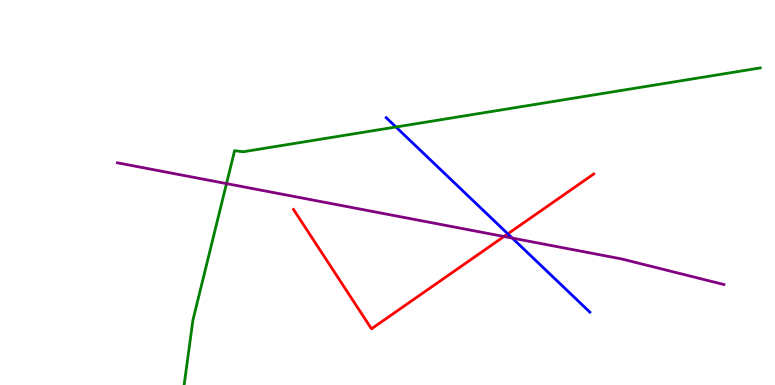[{'lines': ['blue', 'red'], 'intersections': [{'x': 6.55, 'y': 3.93}]}, {'lines': ['green', 'red'], 'intersections': []}, {'lines': ['purple', 'red'], 'intersections': [{'x': 6.5, 'y': 3.86}]}, {'lines': ['blue', 'green'], 'intersections': [{'x': 5.11, 'y': 6.7}]}, {'lines': ['blue', 'purple'], 'intersections': [{'x': 6.61, 'y': 3.82}]}, {'lines': ['green', 'purple'], 'intersections': [{'x': 2.92, 'y': 5.23}]}]